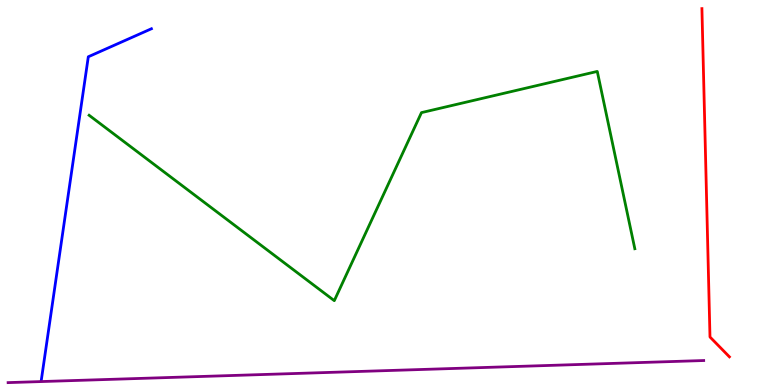[{'lines': ['blue', 'red'], 'intersections': []}, {'lines': ['green', 'red'], 'intersections': []}, {'lines': ['purple', 'red'], 'intersections': []}, {'lines': ['blue', 'green'], 'intersections': []}, {'lines': ['blue', 'purple'], 'intersections': []}, {'lines': ['green', 'purple'], 'intersections': []}]